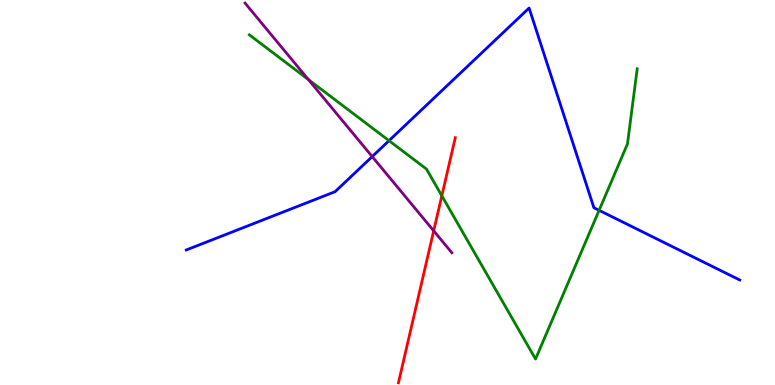[{'lines': ['blue', 'red'], 'intersections': []}, {'lines': ['green', 'red'], 'intersections': [{'x': 5.7, 'y': 4.91}]}, {'lines': ['purple', 'red'], 'intersections': [{'x': 5.6, 'y': 4.0}]}, {'lines': ['blue', 'green'], 'intersections': [{'x': 5.02, 'y': 6.35}, {'x': 7.73, 'y': 4.54}]}, {'lines': ['blue', 'purple'], 'intersections': [{'x': 4.8, 'y': 5.93}]}, {'lines': ['green', 'purple'], 'intersections': [{'x': 3.98, 'y': 7.93}]}]